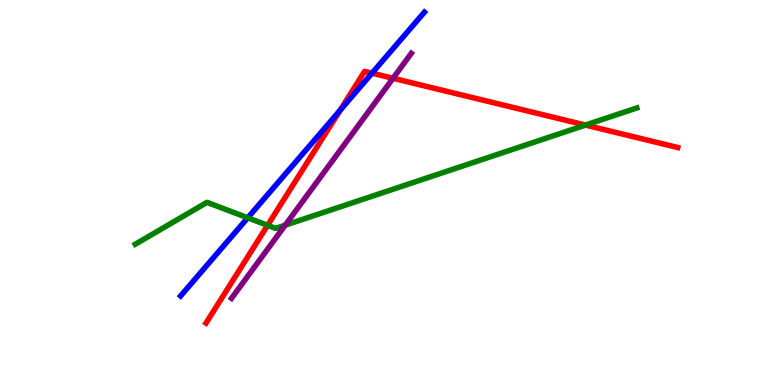[{'lines': ['blue', 'red'], 'intersections': [{'x': 4.39, 'y': 7.13}, {'x': 4.8, 'y': 8.1}]}, {'lines': ['green', 'red'], 'intersections': [{'x': 3.45, 'y': 4.15}, {'x': 7.55, 'y': 6.75}]}, {'lines': ['purple', 'red'], 'intersections': [{'x': 5.07, 'y': 7.97}]}, {'lines': ['blue', 'green'], 'intersections': [{'x': 3.2, 'y': 4.34}]}, {'lines': ['blue', 'purple'], 'intersections': []}, {'lines': ['green', 'purple'], 'intersections': [{'x': 3.68, 'y': 4.15}]}]